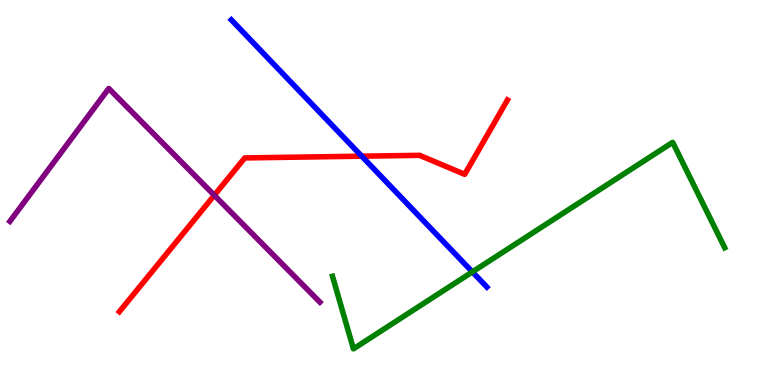[{'lines': ['blue', 'red'], 'intersections': [{'x': 4.67, 'y': 5.94}]}, {'lines': ['green', 'red'], 'intersections': []}, {'lines': ['purple', 'red'], 'intersections': [{'x': 2.77, 'y': 4.93}]}, {'lines': ['blue', 'green'], 'intersections': [{'x': 6.1, 'y': 2.94}]}, {'lines': ['blue', 'purple'], 'intersections': []}, {'lines': ['green', 'purple'], 'intersections': []}]